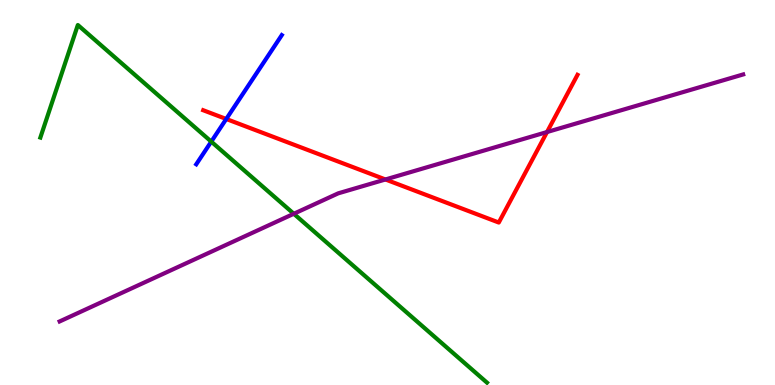[{'lines': ['blue', 'red'], 'intersections': [{'x': 2.92, 'y': 6.91}]}, {'lines': ['green', 'red'], 'intersections': []}, {'lines': ['purple', 'red'], 'intersections': [{'x': 4.97, 'y': 5.34}, {'x': 7.06, 'y': 6.57}]}, {'lines': ['blue', 'green'], 'intersections': [{'x': 2.73, 'y': 6.32}]}, {'lines': ['blue', 'purple'], 'intersections': []}, {'lines': ['green', 'purple'], 'intersections': [{'x': 3.79, 'y': 4.45}]}]